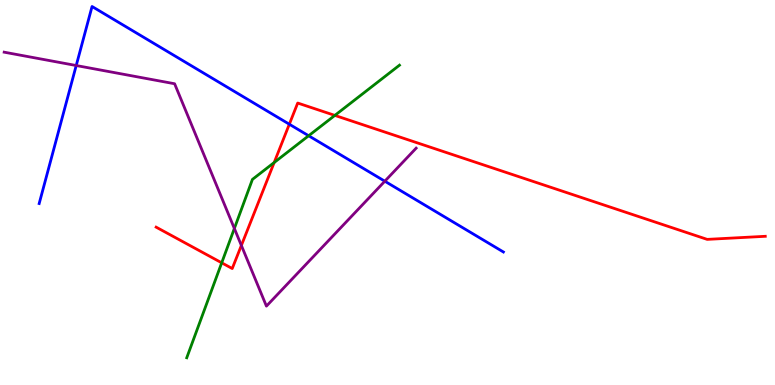[{'lines': ['blue', 'red'], 'intersections': [{'x': 3.73, 'y': 6.77}]}, {'lines': ['green', 'red'], 'intersections': [{'x': 2.86, 'y': 3.17}, {'x': 3.54, 'y': 5.78}, {'x': 4.32, 'y': 7.0}]}, {'lines': ['purple', 'red'], 'intersections': [{'x': 3.11, 'y': 3.62}]}, {'lines': ['blue', 'green'], 'intersections': [{'x': 3.98, 'y': 6.47}]}, {'lines': ['blue', 'purple'], 'intersections': [{'x': 0.983, 'y': 8.3}, {'x': 4.97, 'y': 5.29}]}, {'lines': ['green', 'purple'], 'intersections': [{'x': 3.02, 'y': 4.07}]}]